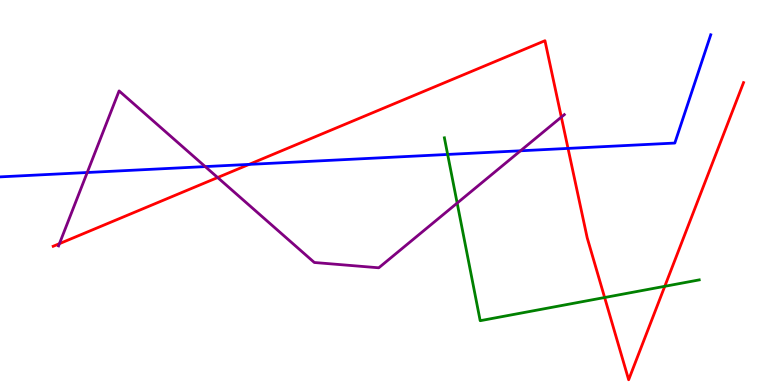[{'lines': ['blue', 'red'], 'intersections': [{'x': 3.21, 'y': 5.73}, {'x': 7.33, 'y': 6.15}]}, {'lines': ['green', 'red'], 'intersections': [{'x': 7.8, 'y': 2.27}, {'x': 8.58, 'y': 2.56}]}, {'lines': ['purple', 'red'], 'intersections': [{'x': 0.767, 'y': 3.67}, {'x': 2.81, 'y': 5.39}, {'x': 7.24, 'y': 6.96}]}, {'lines': ['blue', 'green'], 'intersections': [{'x': 5.78, 'y': 5.99}]}, {'lines': ['blue', 'purple'], 'intersections': [{'x': 1.13, 'y': 5.52}, {'x': 2.65, 'y': 5.67}, {'x': 6.72, 'y': 6.08}]}, {'lines': ['green', 'purple'], 'intersections': [{'x': 5.9, 'y': 4.73}]}]